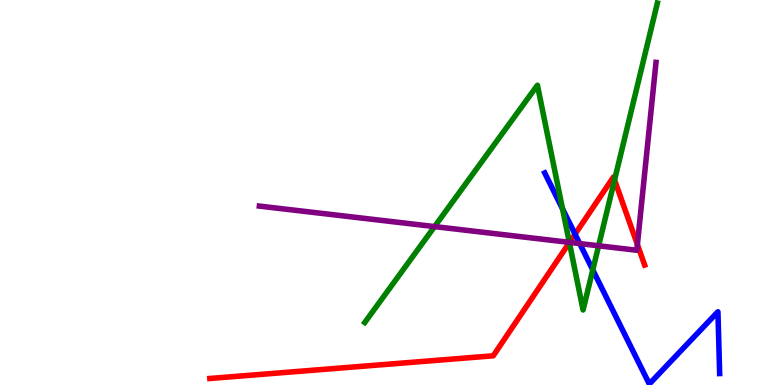[{'lines': ['blue', 'red'], 'intersections': [{'x': 7.42, 'y': 3.92}]}, {'lines': ['green', 'red'], 'intersections': [{'x': 7.35, 'y': 3.7}, {'x': 7.93, 'y': 5.32}]}, {'lines': ['purple', 'red'], 'intersections': [{'x': 7.35, 'y': 3.7}, {'x': 8.22, 'y': 3.65}]}, {'lines': ['blue', 'green'], 'intersections': [{'x': 7.26, 'y': 4.57}, {'x': 7.65, 'y': 2.99}]}, {'lines': ['blue', 'purple'], 'intersections': [{'x': 7.48, 'y': 3.67}]}, {'lines': ['green', 'purple'], 'intersections': [{'x': 5.61, 'y': 4.11}, {'x': 7.35, 'y': 3.7}, {'x': 7.72, 'y': 3.62}]}]